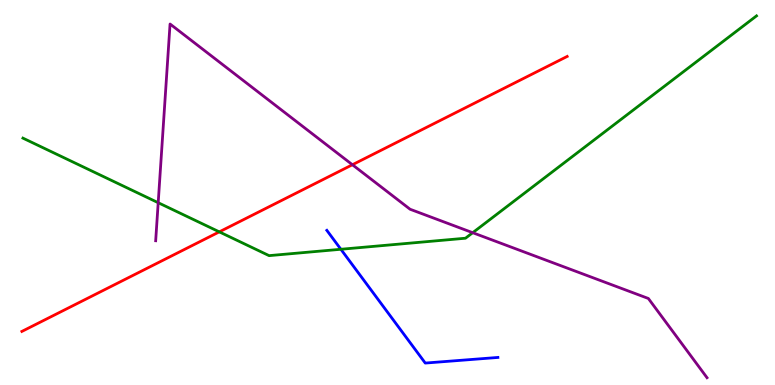[{'lines': ['blue', 'red'], 'intersections': []}, {'lines': ['green', 'red'], 'intersections': [{'x': 2.83, 'y': 3.98}]}, {'lines': ['purple', 'red'], 'intersections': [{'x': 4.55, 'y': 5.72}]}, {'lines': ['blue', 'green'], 'intersections': [{'x': 4.4, 'y': 3.53}]}, {'lines': ['blue', 'purple'], 'intersections': []}, {'lines': ['green', 'purple'], 'intersections': [{'x': 2.04, 'y': 4.74}, {'x': 6.1, 'y': 3.96}]}]